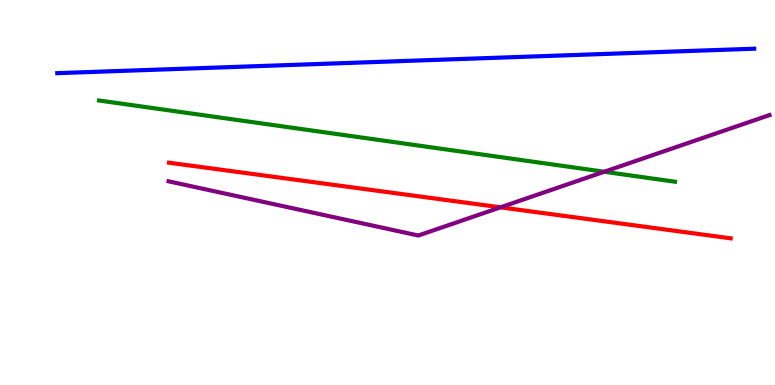[{'lines': ['blue', 'red'], 'intersections': []}, {'lines': ['green', 'red'], 'intersections': []}, {'lines': ['purple', 'red'], 'intersections': [{'x': 6.46, 'y': 4.61}]}, {'lines': ['blue', 'green'], 'intersections': []}, {'lines': ['blue', 'purple'], 'intersections': []}, {'lines': ['green', 'purple'], 'intersections': [{'x': 7.8, 'y': 5.54}]}]